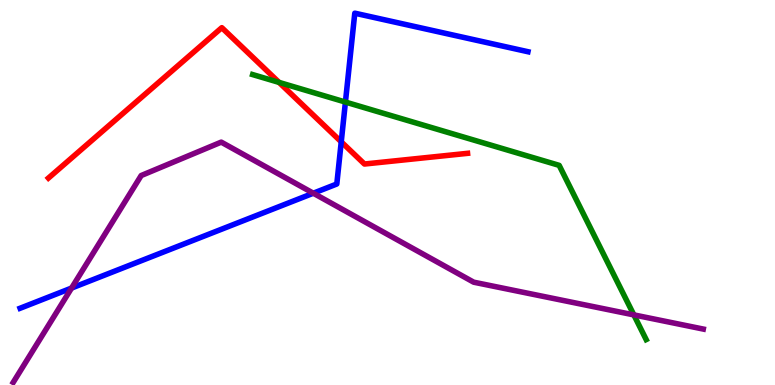[{'lines': ['blue', 'red'], 'intersections': [{'x': 4.4, 'y': 6.32}]}, {'lines': ['green', 'red'], 'intersections': [{'x': 3.6, 'y': 7.86}]}, {'lines': ['purple', 'red'], 'intersections': []}, {'lines': ['blue', 'green'], 'intersections': [{'x': 4.46, 'y': 7.35}]}, {'lines': ['blue', 'purple'], 'intersections': [{'x': 0.923, 'y': 2.52}, {'x': 4.04, 'y': 4.98}]}, {'lines': ['green', 'purple'], 'intersections': [{'x': 8.18, 'y': 1.82}]}]